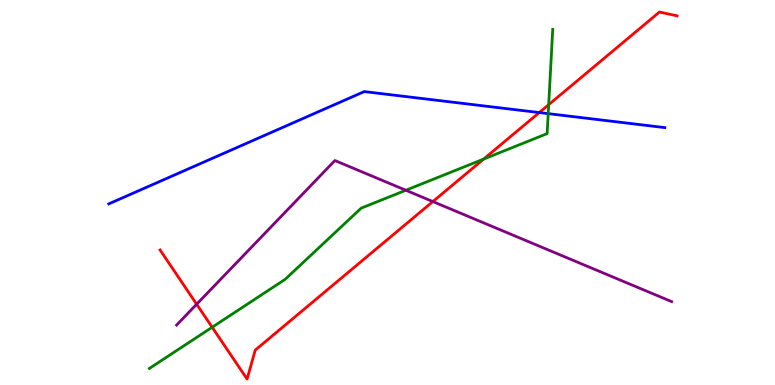[{'lines': ['blue', 'red'], 'intersections': [{'x': 6.96, 'y': 7.08}]}, {'lines': ['green', 'red'], 'intersections': [{'x': 2.74, 'y': 1.5}, {'x': 6.24, 'y': 5.87}, {'x': 7.08, 'y': 7.28}]}, {'lines': ['purple', 'red'], 'intersections': [{'x': 2.54, 'y': 2.1}, {'x': 5.59, 'y': 4.76}]}, {'lines': ['blue', 'green'], 'intersections': [{'x': 7.07, 'y': 7.05}]}, {'lines': ['blue', 'purple'], 'intersections': []}, {'lines': ['green', 'purple'], 'intersections': [{'x': 5.24, 'y': 5.06}]}]